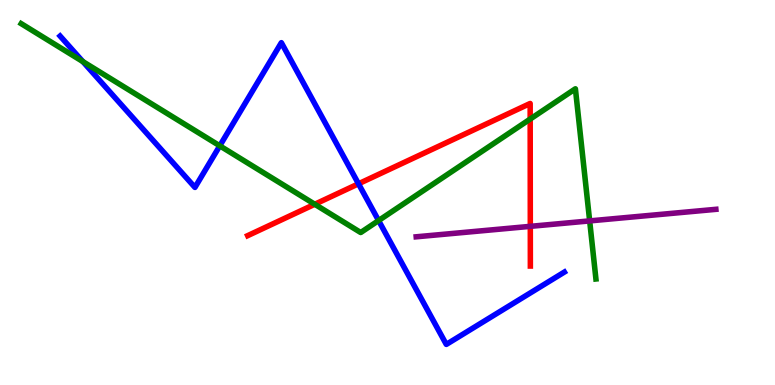[{'lines': ['blue', 'red'], 'intersections': [{'x': 4.63, 'y': 5.23}]}, {'lines': ['green', 'red'], 'intersections': [{'x': 4.06, 'y': 4.69}, {'x': 6.84, 'y': 6.91}]}, {'lines': ['purple', 'red'], 'intersections': [{'x': 6.84, 'y': 4.12}]}, {'lines': ['blue', 'green'], 'intersections': [{'x': 1.07, 'y': 8.4}, {'x': 2.84, 'y': 6.21}, {'x': 4.89, 'y': 4.27}]}, {'lines': ['blue', 'purple'], 'intersections': []}, {'lines': ['green', 'purple'], 'intersections': [{'x': 7.61, 'y': 4.26}]}]